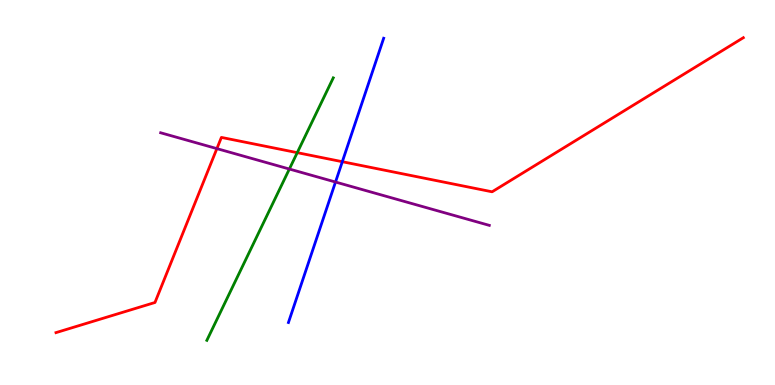[{'lines': ['blue', 'red'], 'intersections': [{'x': 4.42, 'y': 5.8}]}, {'lines': ['green', 'red'], 'intersections': [{'x': 3.84, 'y': 6.03}]}, {'lines': ['purple', 'red'], 'intersections': [{'x': 2.8, 'y': 6.14}]}, {'lines': ['blue', 'green'], 'intersections': []}, {'lines': ['blue', 'purple'], 'intersections': [{'x': 4.33, 'y': 5.27}]}, {'lines': ['green', 'purple'], 'intersections': [{'x': 3.73, 'y': 5.61}]}]